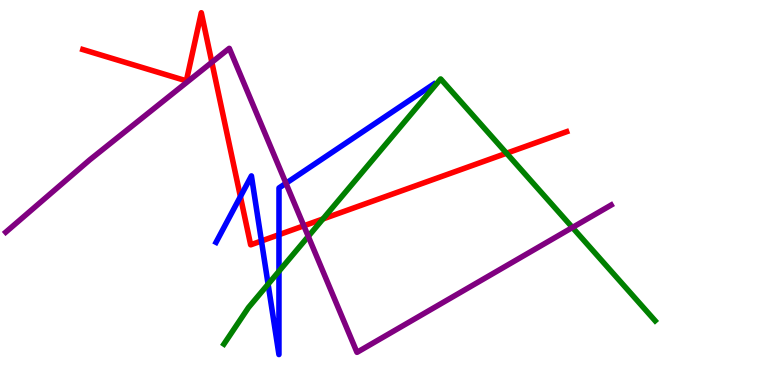[{'lines': ['blue', 'red'], 'intersections': [{'x': 3.1, 'y': 4.89}, {'x': 3.37, 'y': 3.74}, {'x': 3.6, 'y': 3.9}]}, {'lines': ['green', 'red'], 'intersections': [{'x': 4.17, 'y': 4.31}, {'x': 6.54, 'y': 6.02}]}, {'lines': ['purple', 'red'], 'intersections': [{'x': 2.73, 'y': 8.38}, {'x': 3.92, 'y': 4.14}]}, {'lines': ['blue', 'green'], 'intersections': [{'x': 3.46, 'y': 2.62}, {'x': 3.6, 'y': 2.95}]}, {'lines': ['blue', 'purple'], 'intersections': [{'x': 3.69, 'y': 5.24}]}, {'lines': ['green', 'purple'], 'intersections': [{'x': 3.98, 'y': 3.86}, {'x': 7.39, 'y': 4.09}]}]